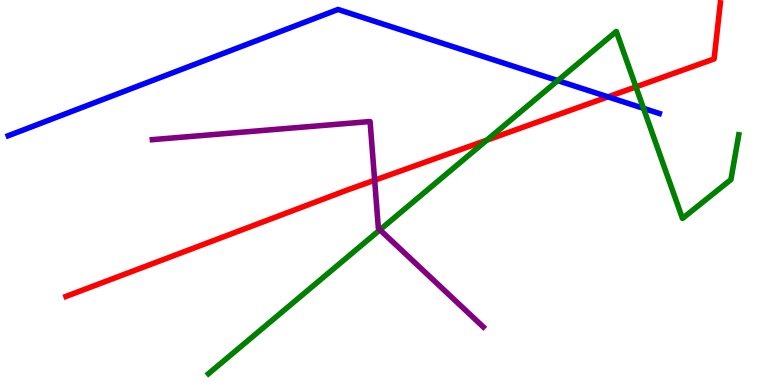[{'lines': ['blue', 'red'], 'intersections': [{'x': 7.84, 'y': 7.48}]}, {'lines': ['green', 'red'], 'intersections': [{'x': 6.28, 'y': 6.36}, {'x': 8.21, 'y': 7.74}]}, {'lines': ['purple', 'red'], 'intersections': [{'x': 4.83, 'y': 5.32}]}, {'lines': ['blue', 'green'], 'intersections': [{'x': 7.2, 'y': 7.91}, {'x': 8.3, 'y': 7.19}]}, {'lines': ['blue', 'purple'], 'intersections': []}, {'lines': ['green', 'purple'], 'intersections': [{'x': 4.9, 'y': 4.03}]}]